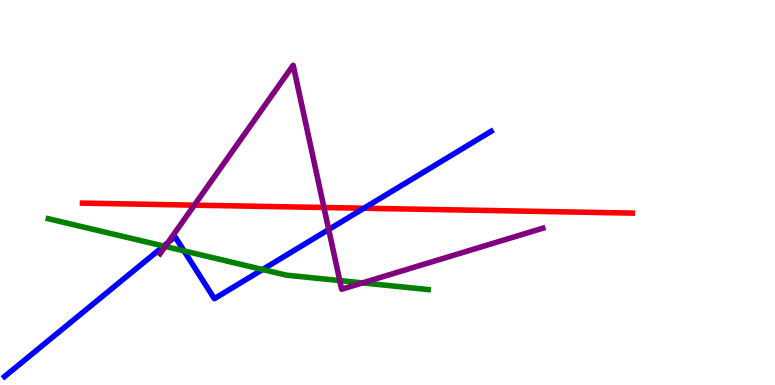[{'lines': ['blue', 'red'], 'intersections': [{'x': 4.7, 'y': 4.59}]}, {'lines': ['green', 'red'], 'intersections': []}, {'lines': ['purple', 'red'], 'intersections': [{'x': 2.51, 'y': 4.67}, {'x': 4.18, 'y': 4.61}]}, {'lines': ['blue', 'green'], 'intersections': [{'x': 2.11, 'y': 3.61}, {'x': 2.37, 'y': 3.48}, {'x': 3.39, 'y': 3.0}]}, {'lines': ['blue', 'purple'], 'intersections': [{'x': 2.16, 'y': 3.69}, {'x': 4.24, 'y': 4.04}]}, {'lines': ['green', 'purple'], 'intersections': [{'x': 2.13, 'y': 3.6}, {'x': 4.38, 'y': 2.71}, {'x': 4.68, 'y': 2.65}]}]